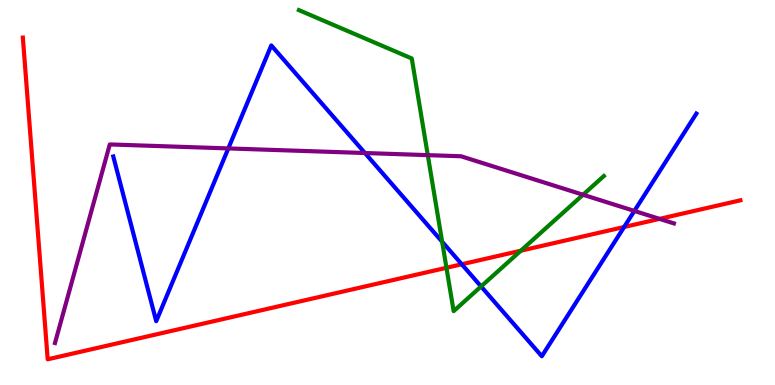[{'lines': ['blue', 'red'], 'intersections': [{'x': 5.96, 'y': 3.14}, {'x': 8.05, 'y': 4.1}]}, {'lines': ['green', 'red'], 'intersections': [{'x': 5.76, 'y': 3.04}, {'x': 6.72, 'y': 3.49}]}, {'lines': ['purple', 'red'], 'intersections': [{'x': 8.51, 'y': 4.32}]}, {'lines': ['blue', 'green'], 'intersections': [{'x': 5.7, 'y': 3.72}, {'x': 6.21, 'y': 2.56}]}, {'lines': ['blue', 'purple'], 'intersections': [{'x': 2.95, 'y': 6.14}, {'x': 4.71, 'y': 6.03}, {'x': 8.19, 'y': 4.52}]}, {'lines': ['green', 'purple'], 'intersections': [{'x': 5.52, 'y': 5.97}, {'x': 7.52, 'y': 4.94}]}]